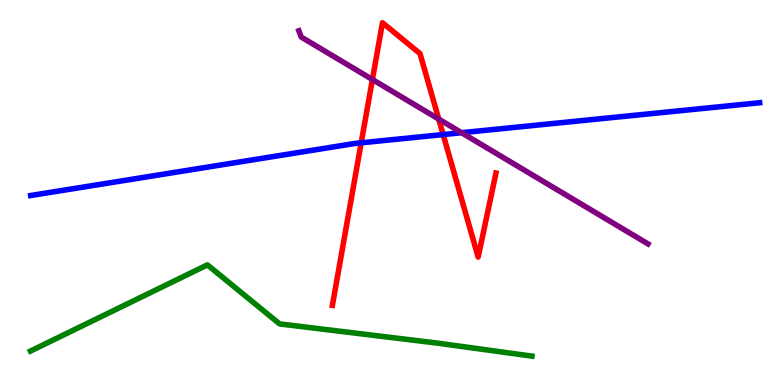[{'lines': ['blue', 'red'], 'intersections': [{'x': 4.66, 'y': 6.29}, {'x': 5.72, 'y': 6.5}]}, {'lines': ['green', 'red'], 'intersections': []}, {'lines': ['purple', 'red'], 'intersections': [{'x': 4.81, 'y': 7.93}, {'x': 5.66, 'y': 6.91}]}, {'lines': ['blue', 'green'], 'intersections': []}, {'lines': ['blue', 'purple'], 'intersections': [{'x': 5.96, 'y': 6.55}]}, {'lines': ['green', 'purple'], 'intersections': []}]